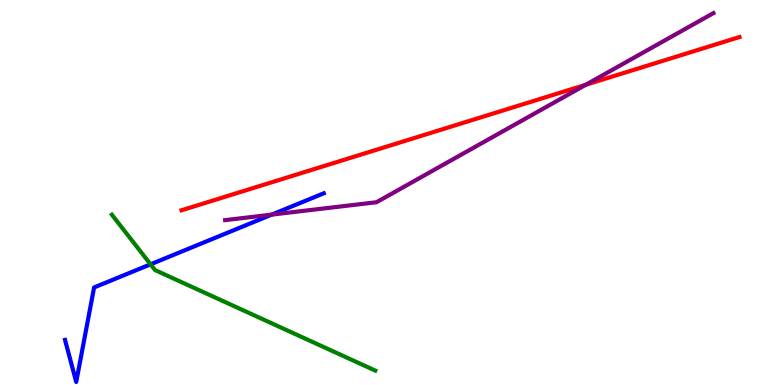[{'lines': ['blue', 'red'], 'intersections': []}, {'lines': ['green', 'red'], 'intersections': []}, {'lines': ['purple', 'red'], 'intersections': [{'x': 7.56, 'y': 7.8}]}, {'lines': ['blue', 'green'], 'intersections': [{'x': 1.94, 'y': 3.13}]}, {'lines': ['blue', 'purple'], 'intersections': [{'x': 3.51, 'y': 4.43}]}, {'lines': ['green', 'purple'], 'intersections': []}]